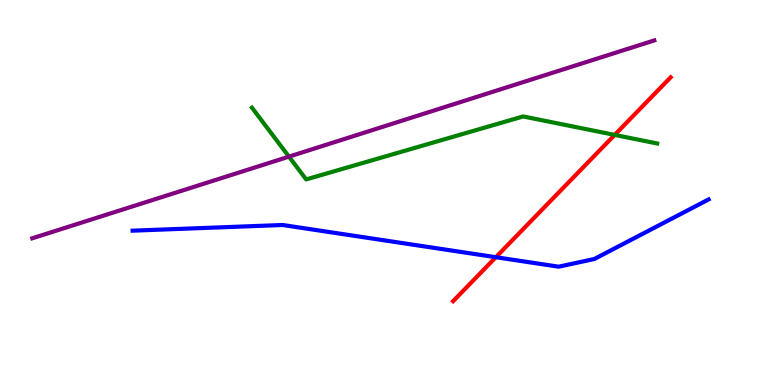[{'lines': ['blue', 'red'], 'intersections': [{'x': 6.4, 'y': 3.32}]}, {'lines': ['green', 'red'], 'intersections': [{'x': 7.93, 'y': 6.5}]}, {'lines': ['purple', 'red'], 'intersections': []}, {'lines': ['blue', 'green'], 'intersections': []}, {'lines': ['blue', 'purple'], 'intersections': []}, {'lines': ['green', 'purple'], 'intersections': [{'x': 3.73, 'y': 5.93}]}]